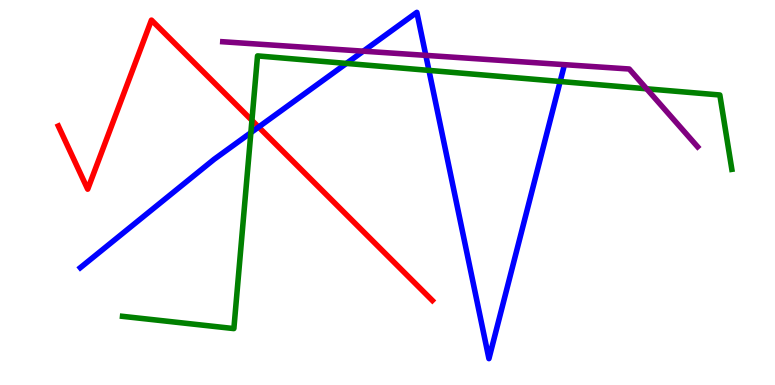[{'lines': ['blue', 'red'], 'intersections': [{'x': 3.34, 'y': 6.7}]}, {'lines': ['green', 'red'], 'intersections': [{'x': 3.25, 'y': 6.87}]}, {'lines': ['purple', 'red'], 'intersections': []}, {'lines': ['blue', 'green'], 'intersections': [{'x': 3.24, 'y': 6.55}, {'x': 4.47, 'y': 8.35}, {'x': 5.53, 'y': 8.17}, {'x': 7.23, 'y': 7.88}]}, {'lines': ['blue', 'purple'], 'intersections': [{'x': 4.69, 'y': 8.67}, {'x': 5.49, 'y': 8.56}]}, {'lines': ['green', 'purple'], 'intersections': [{'x': 8.34, 'y': 7.69}]}]